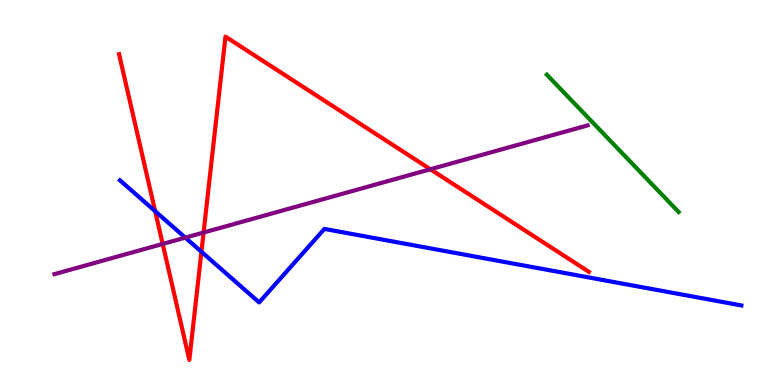[{'lines': ['blue', 'red'], 'intersections': [{'x': 2.0, 'y': 4.51}, {'x': 2.6, 'y': 3.46}]}, {'lines': ['green', 'red'], 'intersections': []}, {'lines': ['purple', 'red'], 'intersections': [{'x': 2.1, 'y': 3.66}, {'x': 2.63, 'y': 3.96}, {'x': 5.55, 'y': 5.6}]}, {'lines': ['blue', 'green'], 'intersections': []}, {'lines': ['blue', 'purple'], 'intersections': [{'x': 2.39, 'y': 3.83}]}, {'lines': ['green', 'purple'], 'intersections': []}]